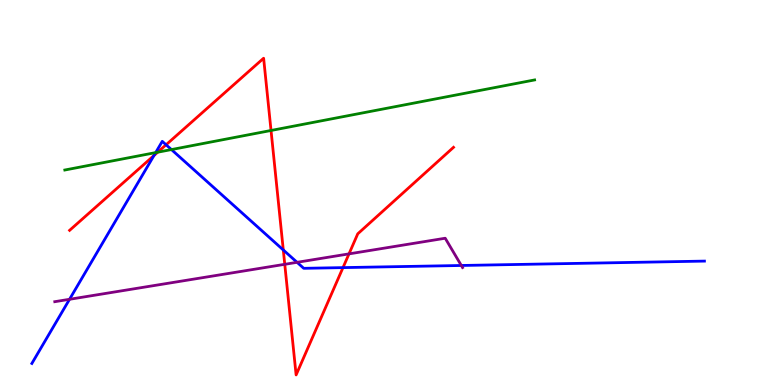[{'lines': ['blue', 'red'], 'intersections': [{'x': 1.99, 'y': 5.96}, {'x': 2.14, 'y': 6.24}, {'x': 3.66, 'y': 3.51}, {'x': 4.43, 'y': 3.05}]}, {'lines': ['green', 'red'], 'intersections': [{'x': 2.03, 'y': 6.05}, {'x': 3.5, 'y': 6.61}]}, {'lines': ['purple', 'red'], 'intersections': [{'x': 3.67, 'y': 3.13}, {'x': 4.5, 'y': 3.41}]}, {'lines': ['blue', 'green'], 'intersections': [{'x': 2.01, 'y': 6.04}, {'x': 2.21, 'y': 6.11}]}, {'lines': ['blue', 'purple'], 'intersections': [{'x': 0.897, 'y': 2.23}, {'x': 3.83, 'y': 3.19}, {'x': 5.95, 'y': 3.1}]}, {'lines': ['green', 'purple'], 'intersections': []}]